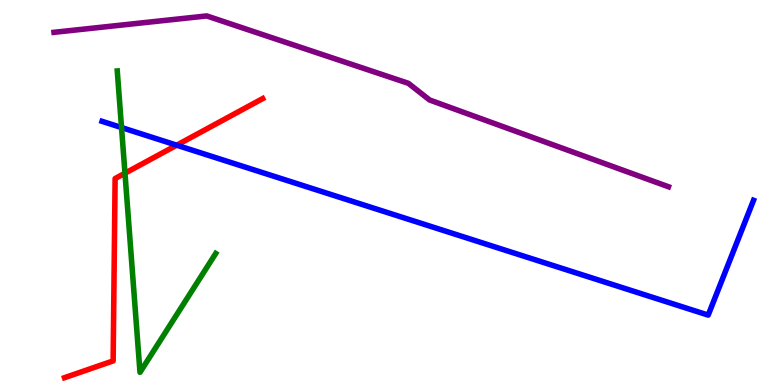[{'lines': ['blue', 'red'], 'intersections': [{'x': 2.28, 'y': 6.23}]}, {'lines': ['green', 'red'], 'intersections': [{'x': 1.61, 'y': 5.5}]}, {'lines': ['purple', 'red'], 'intersections': []}, {'lines': ['blue', 'green'], 'intersections': [{'x': 1.57, 'y': 6.69}]}, {'lines': ['blue', 'purple'], 'intersections': []}, {'lines': ['green', 'purple'], 'intersections': []}]